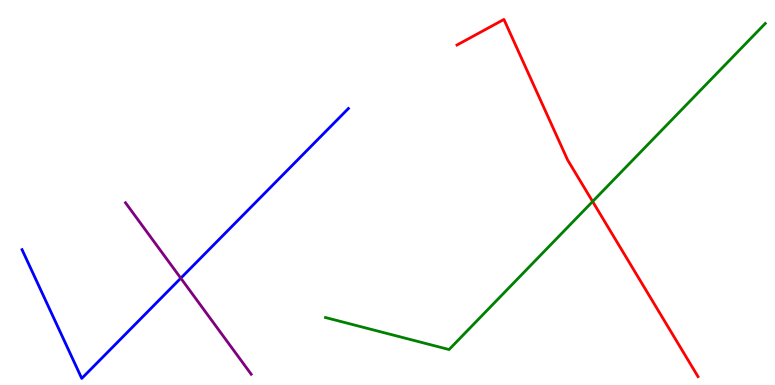[{'lines': ['blue', 'red'], 'intersections': []}, {'lines': ['green', 'red'], 'intersections': [{'x': 7.65, 'y': 4.77}]}, {'lines': ['purple', 'red'], 'intersections': []}, {'lines': ['blue', 'green'], 'intersections': []}, {'lines': ['blue', 'purple'], 'intersections': [{'x': 2.33, 'y': 2.77}]}, {'lines': ['green', 'purple'], 'intersections': []}]